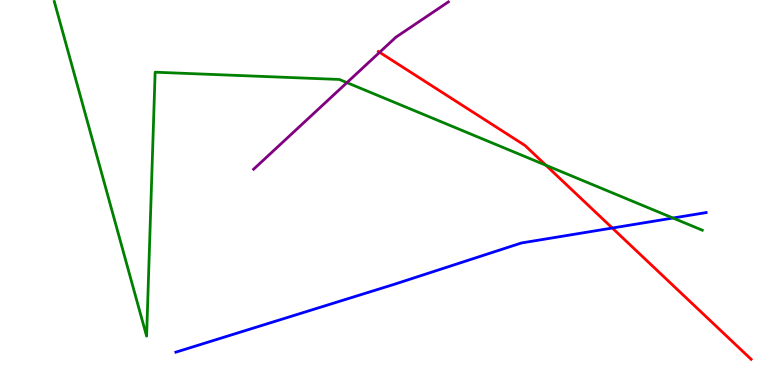[{'lines': ['blue', 'red'], 'intersections': [{'x': 7.9, 'y': 4.08}]}, {'lines': ['green', 'red'], 'intersections': [{'x': 7.04, 'y': 5.71}]}, {'lines': ['purple', 'red'], 'intersections': [{'x': 4.9, 'y': 8.64}]}, {'lines': ['blue', 'green'], 'intersections': [{'x': 8.68, 'y': 4.34}]}, {'lines': ['blue', 'purple'], 'intersections': []}, {'lines': ['green', 'purple'], 'intersections': [{'x': 4.48, 'y': 7.85}]}]